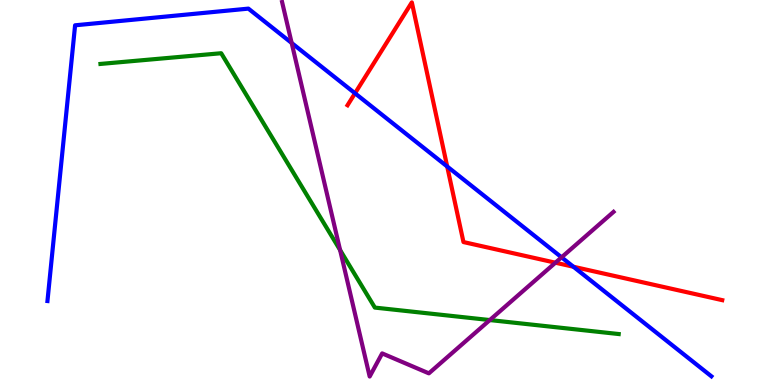[{'lines': ['blue', 'red'], 'intersections': [{'x': 4.58, 'y': 7.58}, {'x': 5.77, 'y': 5.68}, {'x': 7.4, 'y': 3.07}]}, {'lines': ['green', 'red'], 'intersections': []}, {'lines': ['purple', 'red'], 'intersections': [{'x': 7.17, 'y': 3.18}]}, {'lines': ['blue', 'green'], 'intersections': []}, {'lines': ['blue', 'purple'], 'intersections': [{'x': 3.76, 'y': 8.88}, {'x': 7.25, 'y': 3.32}]}, {'lines': ['green', 'purple'], 'intersections': [{'x': 4.39, 'y': 3.51}, {'x': 6.32, 'y': 1.69}]}]